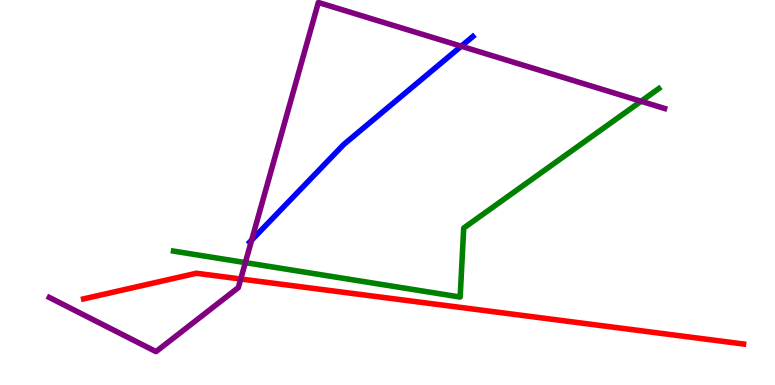[{'lines': ['blue', 'red'], 'intersections': []}, {'lines': ['green', 'red'], 'intersections': []}, {'lines': ['purple', 'red'], 'intersections': [{'x': 3.11, 'y': 2.75}]}, {'lines': ['blue', 'green'], 'intersections': []}, {'lines': ['blue', 'purple'], 'intersections': [{'x': 3.25, 'y': 3.76}, {'x': 5.95, 'y': 8.8}]}, {'lines': ['green', 'purple'], 'intersections': [{'x': 3.17, 'y': 3.18}, {'x': 8.27, 'y': 7.37}]}]